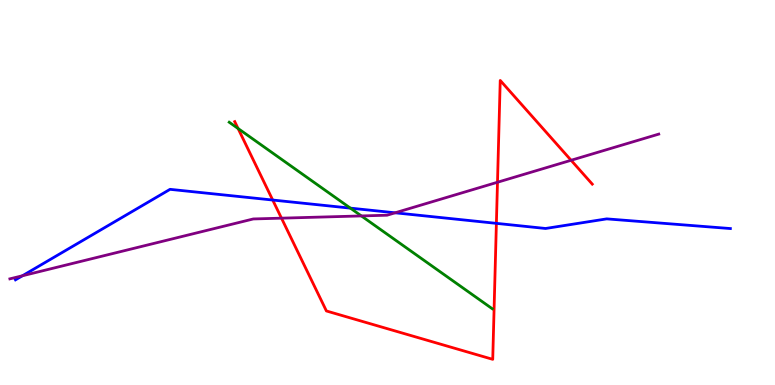[{'lines': ['blue', 'red'], 'intersections': [{'x': 3.52, 'y': 4.8}, {'x': 6.41, 'y': 4.2}]}, {'lines': ['green', 'red'], 'intersections': [{'x': 3.07, 'y': 6.66}]}, {'lines': ['purple', 'red'], 'intersections': [{'x': 3.63, 'y': 4.33}, {'x': 6.42, 'y': 5.27}, {'x': 7.37, 'y': 5.84}]}, {'lines': ['blue', 'green'], 'intersections': [{'x': 4.52, 'y': 4.59}]}, {'lines': ['blue', 'purple'], 'intersections': [{'x': 0.289, 'y': 2.84}, {'x': 5.1, 'y': 4.47}]}, {'lines': ['green', 'purple'], 'intersections': [{'x': 4.66, 'y': 4.39}]}]